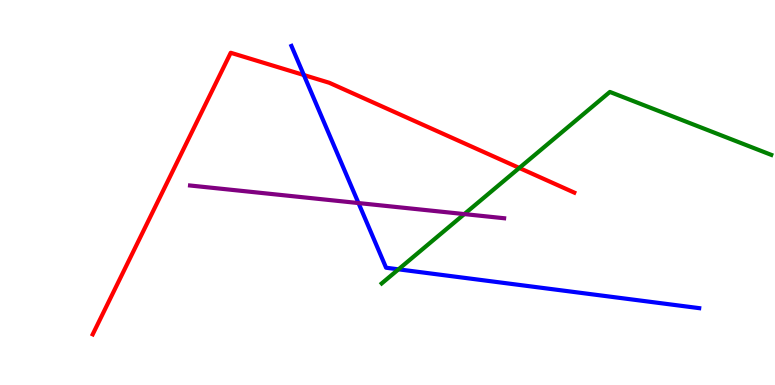[{'lines': ['blue', 'red'], 'intersections': [{'x': 3.92, 'y': 8.05}]}, {'lines': ['green', 'red'], 'intersections': [{'x': 6.7, 'y': 5.64}]}, {'lines': ['purple', 'red'], 'intersections': []}, {'lines': ['blue', 'green'], 'intersections': [{'x': 5.14, 'y': 3.0}]}, {'lines': ['blue', 'purple'], 'intersections': [{'x': 4.63, 'y': 4.73}]}, {'lines': ['green', 'purple'], 'intersections': [{'x': 5.99, 'y': 4.44}]}]